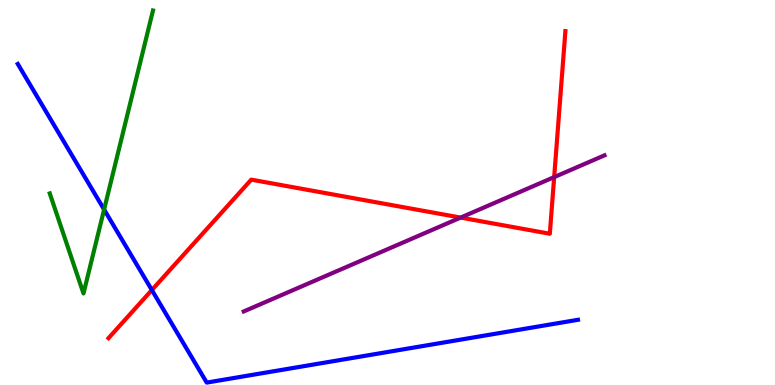[{'lines': ['blue', 'red'], 'intersections': [{'x': 1.96, 'y': 2.47}]}, {'lines': ['green', 'red'], 'intersections': []}, {'lines': ['purple', 'red'], 'intersections': [{'x': 5.94, 'y': 4.35}, {'x': 7.15, 'y': 5.4}]}, {'lines': ['blue', 'green'], 'intersections': [{'x': 1.34, 'y': 4.56}]}, {'lines': ['blue', 'purple'], 'intersections': []}, {'lines': ['green', 'purple'], 'intersections': []}]